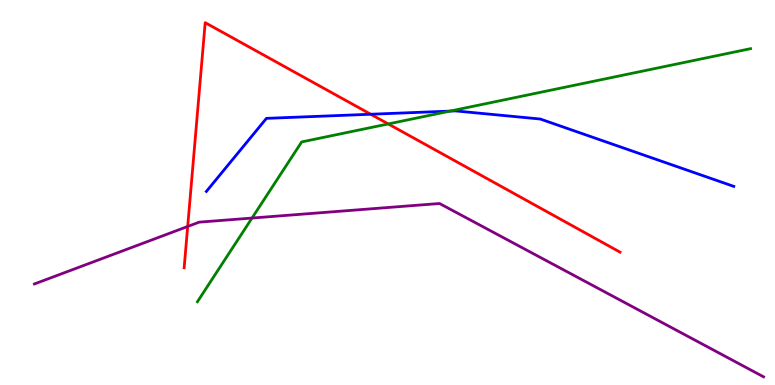[{'lines': ['blue', 'red'], 'intersections': [{'x': 4.78, 'y': 7.03}]}, {'lines': ['green', 'red'], 'intersections': [{'x': 5.01, 'y': 6.78}]}, {'lines': ['purple', 'red'], 'intersections': [{'x': 2.42, 'y': 4.12}]}, {'lines': ['blue', 'green'], 'intersections': [{'x': 5.81, 'y': 7.11}]}, {'lines': ['blue', 'purple'], 'intersections': []}, {'lines': ['green', 'purple'], 'intersections': [{'x': 3.25, 'y': 4.34}]}]